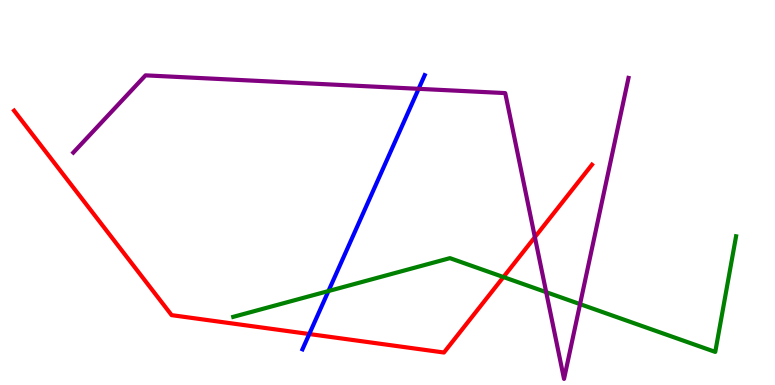[{'lines': ['blue', 'red'], 'intersections': [{'x': 3.99, 'y': 1.32}]}, {'lines': ['green', 'red'], 'intersections': [{'x': 6.5, 'y': 2.8}]}, {'lines': ['purple', 'red'], 'intersections': [{'x': 6.9, 'y': 3.84}]}, {'lines': ['blue', 'green'], 'intersections': [{'x': 4.24, 'y': 2.44}]}, {'lines': ['blue', 'purple'], 'intersections': [{'x': 5.4, 'y': 7.69}]}, {'lines': ['green', 'purple'], 'intersections': [{'x': 7.05, 'y': 2.41}, {'x': 7.48, 'y': 2.1}]}]